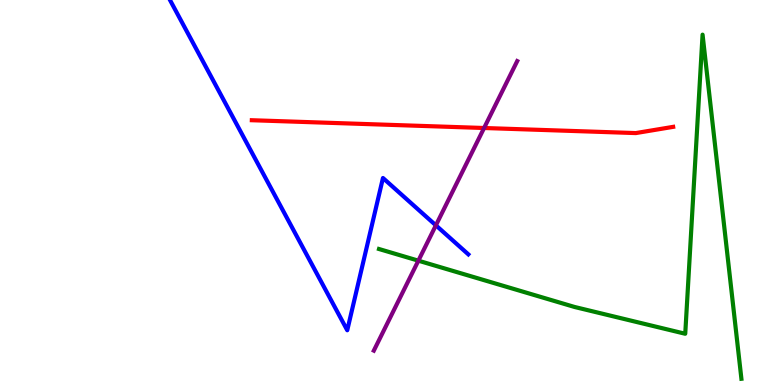[{'lines': ['blue', 'red'], 'intersections': []}, {'lines': ['green', 'red'], 'intersections': []}, {'lines': ['purple', 'red'], 'intersections': [{'x': 6.25, 'y': 6.68}]}, {'lines': ['blue', 'green'], 'intersections': []}, {'lines': ['blue', 'purple'], 'intersections': [{'x': 5.62, 'y': 4.15}]}, {'lines': ['green', 'purple'], 'intersections': [{'x': 5.4, 'y': 3.23}]}]